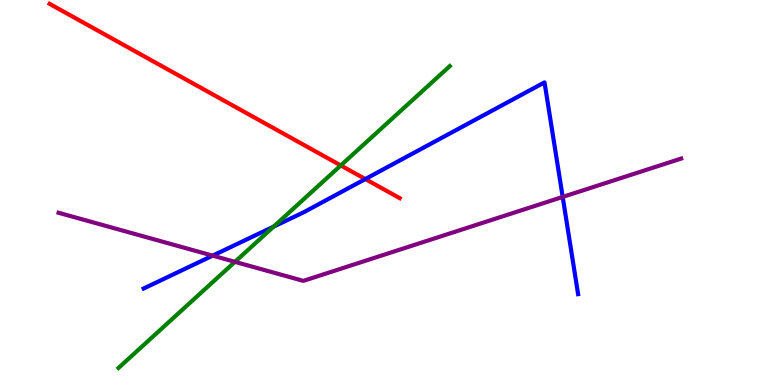[{'lines': ['blue', 'red'], 'intersections': [{'x': 4.71, 'y': 5.35}]}, {'lines': ['green', 'red'], 'intersections': [{'x': 4.4, 'y': 5.7}]}, {'lines': ['purple', 'red'], 'intersections': []}, {'lines': ['blue', 'green'], 'intersections': [{'x': 3.53, 'y': 4.11}]}, {'lines': ['blue', 'purple'], 'intersections': [{'x': 2.74, 'y': 3.36}, {'x': 7.26, 'y': 4.88}]}, {'lines': ['green', 'purple'], 'intersections': [{'x': 3.03, 'y': 3.2}]}]